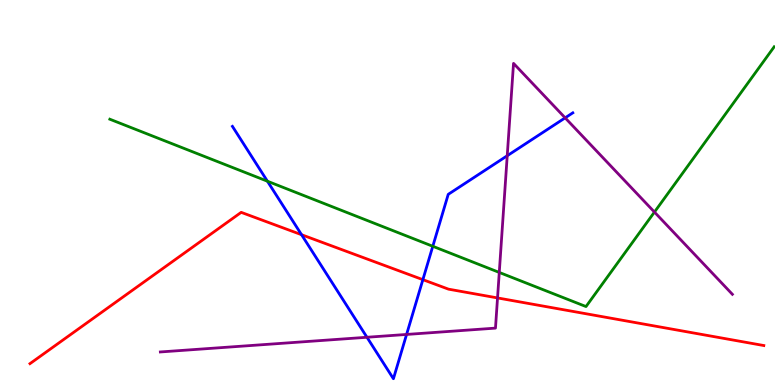[{'lines': ['blue', 'red'], 'intersections': [{'x': 3.89, 'y': 3.9}, {'x': 5.46, 'y': 2.74}]}, {'lines': ['green', 'red'], 'intersections': []}, {'lines': ['purple', 'red'], 'intersections': [{'x': 6.42, 'y': 2.26}]}, {'lines': ['blue', 'green'], 'intersections': [{'x': 3.45, 'y': 5.29}, {'x': 5.58, 'y': 3.6}]}, {'lines': ['blue', 'purple'], 'intersections': [{'x': 4.73, 'y': 1.24}, {'x': 5.25, 'y': 1.31}, {'x': 6.54, 'y': 5.95}, {'x': 7.29, 'y': 6.94}]}, {'lines': ['green', 'purple'], 'intersections': [{'x': 6.44, 'y': 2.92}, {'x': 8.44, 'y': 4.49}]}]